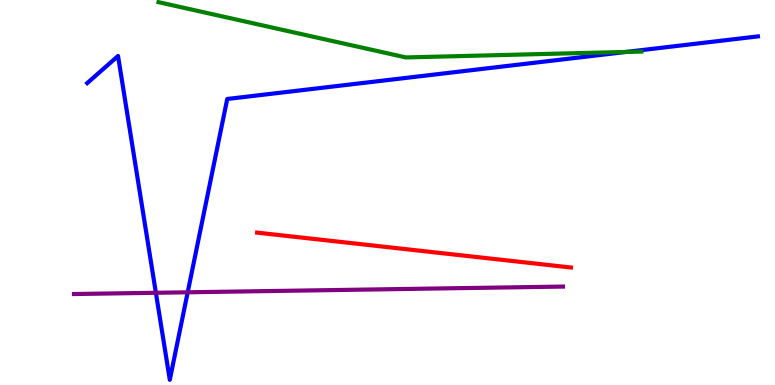[{'lines': ['blue', 'red'], 'intersections': []}, {'lines': ['green', 'red'], 'intersections': []}, {'lines': ['purple', 'red'], 'intersections': []}, {'lines': ['blue', 'green'], 'intersections': [{'x': 8.08, 'y': 8.65}]}, {'lines': ['blue', 'purple'], 'intersections': [{'x': 2.01, 'y': 2.4}, {'x': 2.42, 'y': 2.41}]}, {'lines': ['green', 'purple'], 'intersections': []}]